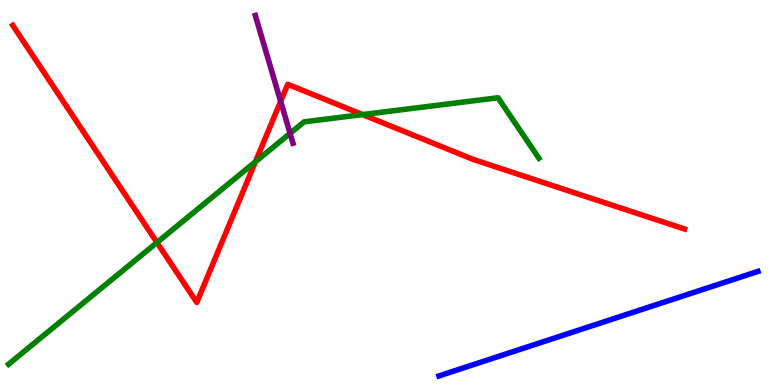[{'lines': ['blue', 'red'], 'intersections': []}, {'lines': ['green', 'red'], 'intersections': [{'x': 2.03, 'y': 3.7}, {'x': 3.3, 'y': 5.8}, {'x': 4.68, 'y': 7.02}]}, {'lines': ['purple', 'red'], 'intersections': [{'x': 3.62, 'y': 7.37}]}, {'lines': ['blue', 'green'], 'intersections': []}, {'lines': ['blue', 'purple'], 'intersections': []}, {'lines': ['green', 'purple'], 'intersections': [{'x': 3.74, 'y': 6.54}]}]